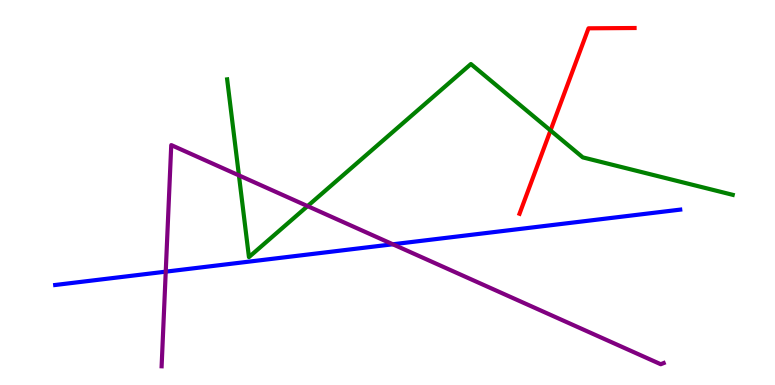[{'lines': ['blue', 'red'], 'intersections': []}, {'lines': ['green', 'red'], 'intersections': [{'x': 7.1, 'y': 6.61}]}, {'lines': ['purple', 'red'], 'intersections': []}, {'lines': ['blue', 'green'], 'intersections': []}, {'lines': ['blue', 'purple'], 'intersections': [{'x': 2.14, 'y': 2.94}, {'x': 5.07, 'y': 3.66}]}, {'lines': ['green', 'purple'], 'intersections': [{'x': 3.08, 'y': 5.44}, {'x': 3.97, 'y': 4.65}]}]